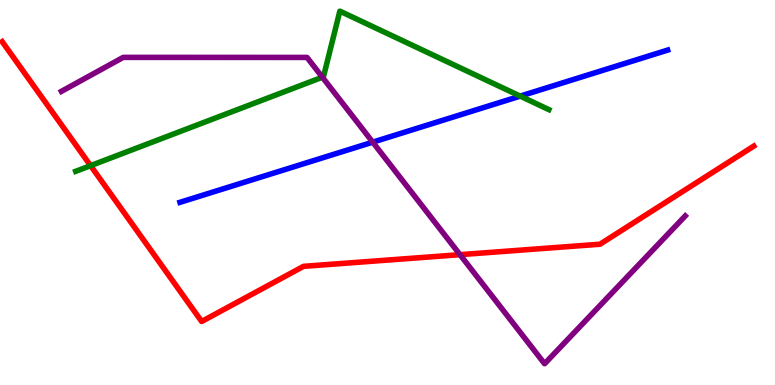[{'lines': ['blue', 'red'], 'intersections': []}, {'lines': ['green', 'red'], 'intersections': [{'x': 1.17, 'y': 5.7}]}, {'lines': ['purple', 'red'], 'intersections': [{'x': 5.94, 'y': 3.39}]}, {'lines': ['blue', 'green'], 'intersections': [{'x': 6.71, 'y': 7.5}]}, {'lines': ['blue', 'purple'], 'intersections': [{'x': 4.81, 'y': 6.31}]}, {'lines': ['green', 'purple'], 'intersections': [{'x': 4.16, 'y': 7.99}]}]